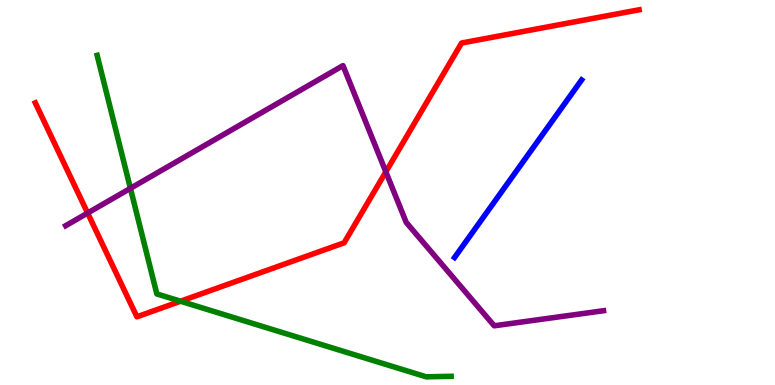[{'lines': ['blue', 'red'], 'intersections': []}, {'lines': ['green', 'red'], 'intersections': [{'x': 2.33, 'y': 2.18}]}, {'lines': ['purple', 'red'], 'intersections': [{'x': 1.13, 'y': 4.47}, {'x': 4.98, 'y': 5.54}]}, {'lines': ['blue', 'green'], 'intersections': []}, {'lines': ['blue', 'purple'], 'intersections': []}, {'lines': ['green', 'purple'], 'intersections': [{'x': 1.68, 'y': 5.11}]}]